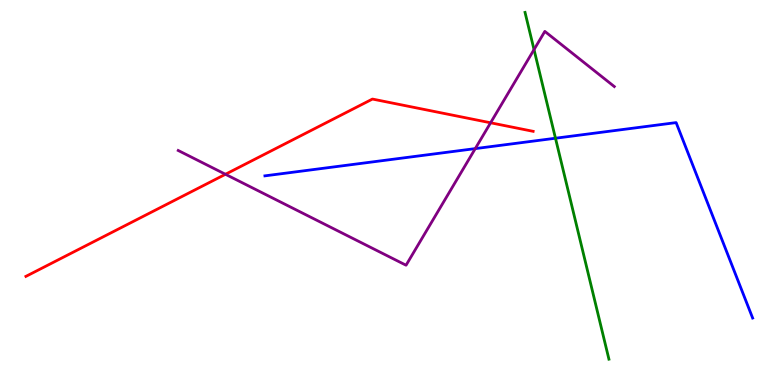[{'lines': ['blue', 'red'], 'intersections': []}, {'lines': ['green', 'red'], 'intersections': []}, {'lines': ['purple', 'red'], 'intersections': [{'x': 2.91, 'y': 5.47}, {'x': 6.33, 'y': 6.81}]}, {'lines': ['blue', 'green'], 'intersections': [{'x': 7.17, 'y': 6.41}]}, {'lines': ['blue', 'purple'], 'intersections': [{'x': 6.13, 'y': 6.14}]}, {'lines': ['green', 'purple'], 'intersections': [{'x': 6.89, 'y': 8.71}]}]